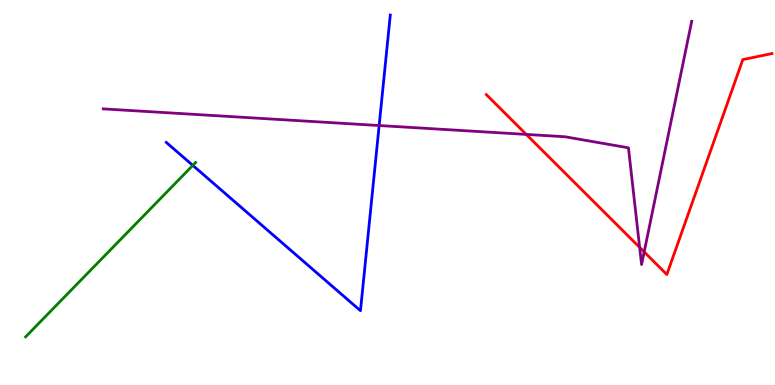[{'lines': ['blue', 'red'], 'intersections': []}, {'lines': ['green', 'red'], 'intersections': []}, {'lines': ['purple', 'red'], 'intersections': [{'x': 6.79, 'y': 6.51}, {'x': 8.25, 'y': 3.57}, {'x': 8.31, 'y': 3.46}]}, {'lines': ['blue', 'green'], 'intersections': [{'x': 2.49, 'y': 5.7}]}, {'lines': ['blue', 'purple'], 'intersections': [{'x': 4.89, 'y': 6.74}]}, {'lines': ['green', 'purple'], 'intersections': []}]